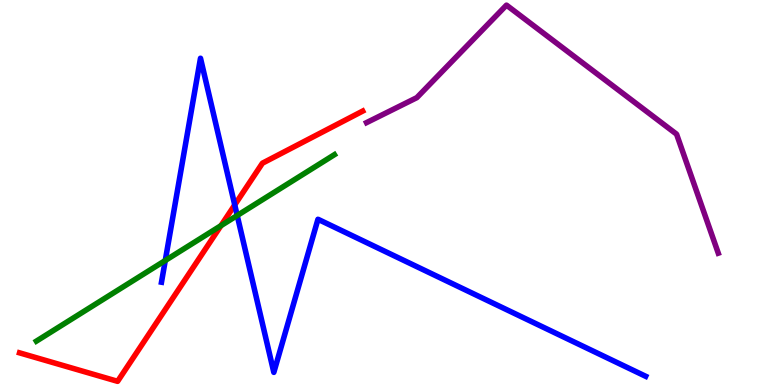[{'lines': ['blue', 'red'], 'intersections': [{'x': 3.03, 'y': 4.68}]}, {'lines': ['green', 'red'], 'intersections': [{'x': 2.85, 'y': 4.14}]}, {'lines': ['purple', 'red'], 'intersections': []}, {'lines': ['blue', 'green'], 'intersections': [{'x': 2.13, 'y': 3.23}, {'x': 3.06, 'y': 4.4}]}, {'lines': ['blue', 'purple'], 'intersections': []}, {'lines': ['green', 'purple'], 'intersections': []}]